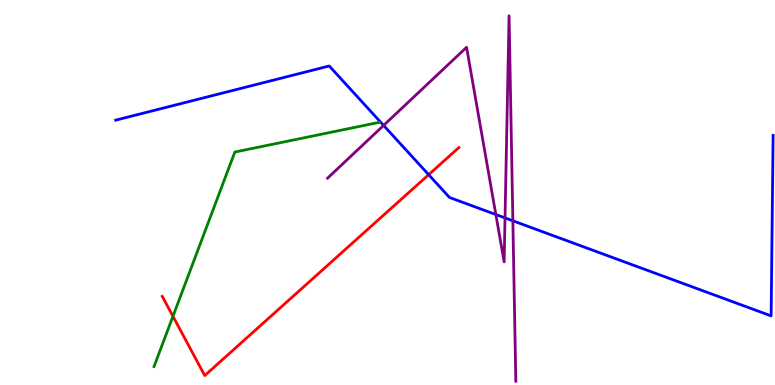[{'lines': ['blue', 'red'], 'intersections': [{'x': 5.53, 'y': 5.46}]}, {'lines': ['green', 'red'], 'intersections': [{'x': 2.23, 'y': 1.78}]}, {'lines': ['purple', 'red'], 'intersections': []}, {'lines': ['blue', 'green'], 'intersections': []}, {'lines': ['blue', 'purple'], 'intersections': [{'x': 4.95, 'y': 6.74}, {'x': 6.4, 'y': 4.43}, {'x': 6.52, 'y': 4.34}, {'x': 6.62, 'y': 4.26}]}, {'lines': ['green', 'purple'], 'intersections': []}]